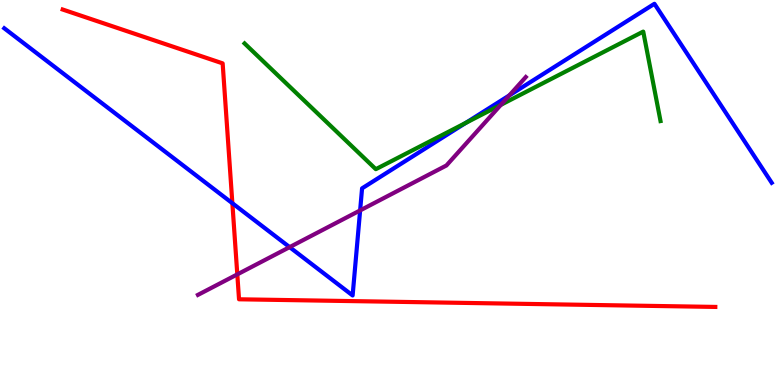[{'lines': ['blue', 'red'], 'intersections': [{'x': 3.0, 'y': 4.72}]}, {'lines': ['green', 'red'], 'intersections': []}, {'lines': ['purple', 'red'], 'intersections': [{'x': 3.06, 'y': 2.87}]}, {'lines': ['blue', 'green'], 'intersections': [{'x': 6.01, 'y': 6.81}]}, {'lines': ['blue', 'purple'], 'intersections': [{'x': 3.74, 'y': 3.58}, {'x': 4.65, 'y': 4.53}, {'x': 6.57, 'y': 7.52}]}, {'lines': ['green', 'purple'], 'intersections': [{'x': 6.46, 'y': 7.28}]}]